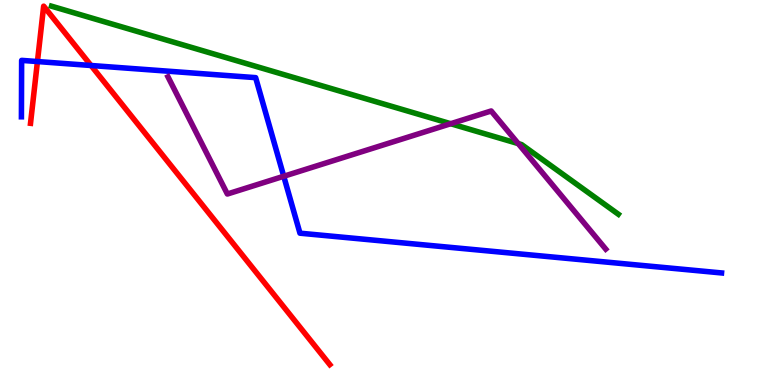[{'lines': ['blue', 'red'], 'intersections': [{'x': 0.483, 'y': 8.4}, {'x': 1.17, 'y': 8.3}]}, {'lines': ['green', 'red'], 'intersections': []}, {'lines': ['purple', 'red'], 'intersections': []}, {'lines': ['blue', 'green'], 'intersections': []}, {'lines': ['blue', 'purple'], 'intersections': [{'x': 3.66, 'y': 5.42}]}, {'lines': ['green', 'purple'], 'intersections': [{'x': 5.82, 'y': 6.79}, {'x': 6.69, 'y': 6.27}]}]